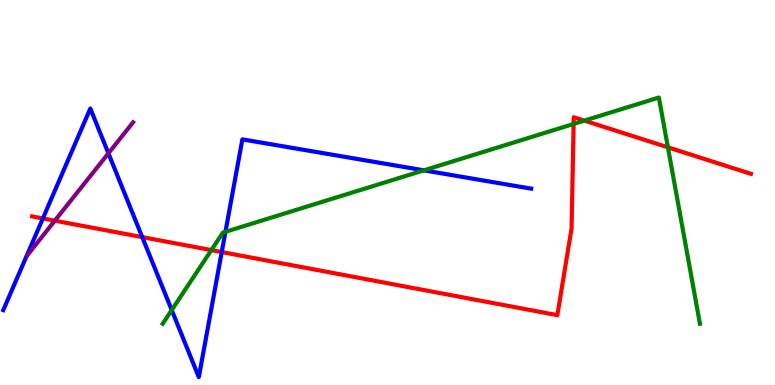[{'lines': ['blue', 'red'], 'intersections': [{'x': 0.553, 'y': 4.33}, {'x': 1.84, 'y': 3.84}, {'x': 2.86, 'y': 3.45}]}, {'lines': ['green', 'red'], 'intersections': [{'x': 2.73, 'y': 3.5}, {'x': 7.4, 'y': 6.78}, {'x': 7.54, 'y': 6.87}, {'x': 8.62, 'y': 6.17}]}, {'lines': ['purple', 'red'], 'intersections': [{'x': 0.707, 'y': 4.27}]}, {'lines': ['blue', 'green'], 'intersections': [{'x': 2.22, 'y': 1.95}, {'x': 2.91, 'y': 3.98}, {'x': 5.47, 'y': 5.58}]}, {'lines': ['blue', 'purple'], 'intersections': [{'x': 1.4, 'y': 6.02}]}, {'lines': ['green', 'purple'], 'intersections': []}]